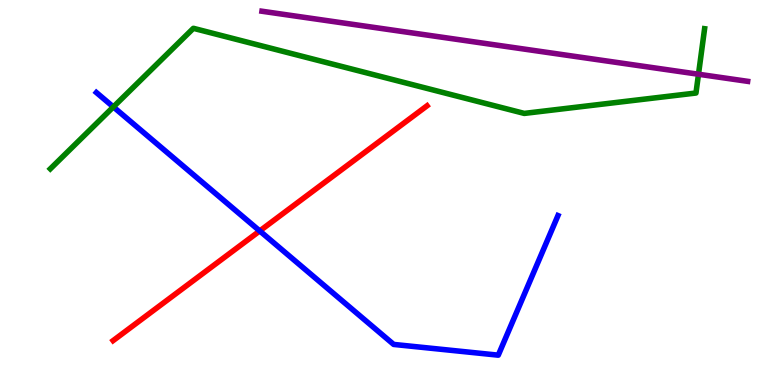[{'lines': ['blue', 'red'], 'intersections': [{'x': 3.35, 'y': 4.0}]}, {'lines': ['green', 'red'], 'intersections': []}, {'lines': ['purple', 'red'], 'intersections': []}, {'lines': ['blue', 'green'], 'intersections': [{'x': 1.46, 'y': 7.22}]}, {'lines': ['blue', 'purple'], 'intersections': []}, {'lines': ['green', 'purple'], 'intersections': [{'x': 9.01, 'y': 8.07}]}]